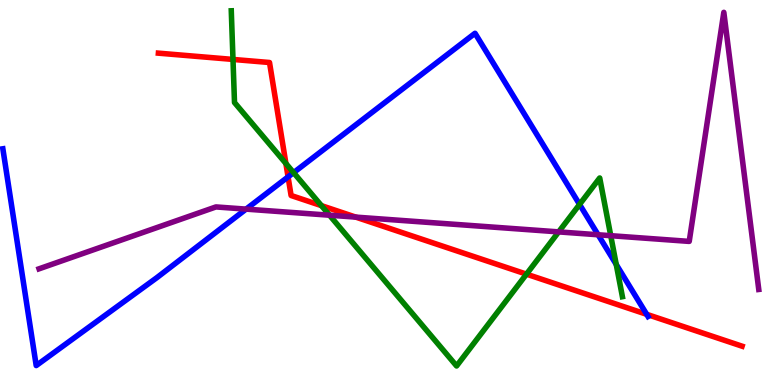[{'lines': ['blue', 'red'], 'intersections': [{'x': 3.72, 'y': 5.41}, {'x': 8.34, 'y': 1.84}]}, {'lines': ['green', 'red'], 'intersections': [{'x': 3.01, 'y': 8.46}, {'x': 3.69, 'y': 5.75}, {'x': 4.15, 'y': 4.66}, {'x': 6.79, 'y': 2.88}]}, {'lines': ['purple', 'red'], 'intersections': [{'x': 4.59, 'y': 4.36}]}, {'lines': ['blue', 'green'], 'intersections': [{'x': 3.79, 'y': 5.52}, {'x': 7.48, 'y': 4.69}, {'x': 7.95, 'y': 3.13}]}, {'lines': ['blue', 'purple'], 'intersections': [{'x': 3.18, 'y': 4.57}, {'x': 7.72, 'y': 3.9}]}, {'lines': ['green', 'purple'], 'intersections': [{'x': 4.25, 'y': 4.41}, {'x': 7.21, 'y': 3.98}, {'x': 7.88, 'y': 3.88}]}]